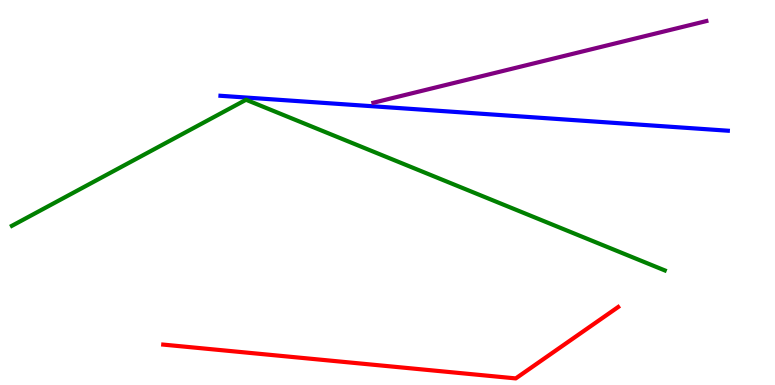[{'lines': ['blue', 'red'], 'intersections': []}, {'lines': ['green', 'red'], 'intersections': []}, {'lines': ['purple', 'red'], 'intersections': []}, {'lines': ['blue', 'green'], 'intersections': []}, {'lines': ['blue', 'purple'], 'intersections': []}, {'lines': ['green', 'purple'], 'intersections': []}]